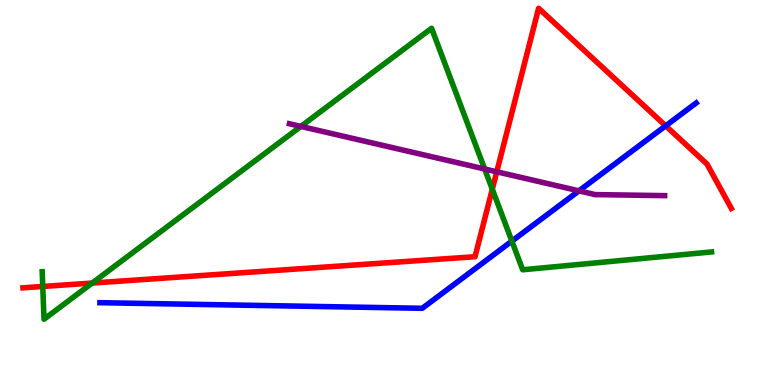[{'lines': ['blue', 'red'], 'intersections': [{'x': 8.59, 'y': 6.73}]}, {'lines': ['green', 'red'], 'intersections': [{'x': 0.552, 'y': 2.56}, {'x': 1.19, 'y': 2.65}, {'x': 6.35, 'y': 5.09}]}, {'lines': ['purple', 'red'], 'intersections': [{'x': 6.41, 'y': 5.54}]}, {'lines': ['blue', 'green'], 'intersections': [{'x': 6.6, 'y': 3.74}]}, {'lines': ['blue', 'purple'], 'intersections': [{'x': 7.47, 'y': 5.04}]}, {'lines': ['green', 'purple'], 'intersections': [{'x': 3.88, 'y': 6.72}, {'x': 6.25, 'y': 5.61}]}]